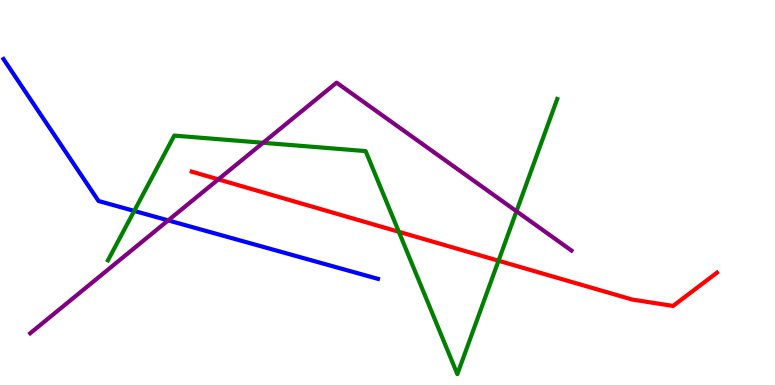[{'lines': ['blue', 'red'], 'intersections': []}, {'lines': ['green', 'red'], 'intersections': [{'x': 5.15, 'y': 3.98}, {'x': 6.43, 'y': 3.23}]}, {'lines': ['purple', 'red'], 'intersections': [{'x': 2.82, 'y': 5.34}]}, {'lines': ['blue', 'green'], 'intersections': [{'x': 1.73, 'y': 4.52}]}, {'lines': ['blue', 'purple'], 'intersections': [{'x': 2.17, 'y': 4.28}]}, {'lines': ['green', 'purple'], 'intersections': [{'x': 3.39, 'y': 6.29}, {'x': 6.66, 'y': 4.51}]}]